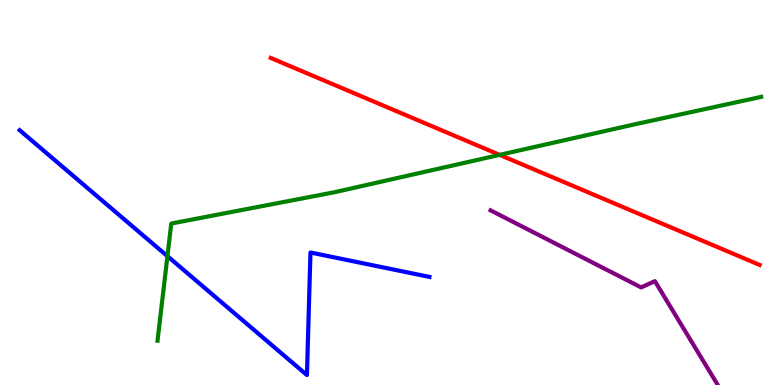[{'lines': ['blue', 'red'], 'intersections': []}, {'lines': ['green', 'red'], 'intersections': [{'x': 6.45, 'y': 5.98}]}, {'lines': ['purple', 'red'], 'intersections': []}, {'lines': ['blue', 'green'], 'intersections': [{'x': 2.16, 'y': 3.35}]}, {'lines': ['blue', 'purple'], 'intersections': []}, {'lines': ['green', 'purple'], 'intersections': []}]